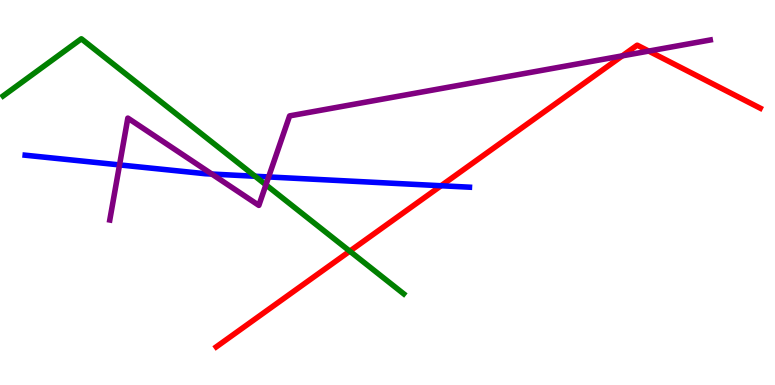[{'lines': ['blue', 'red'], 'intersections': [{'x': 5.69, 'y': 5.18}]}, {'lines': ['green', 'red'], 'intersections': [{'x': 4.51, 'y': 3.48}]}, {'lines': ['purple', 'red'], 'intersections': [{'x': 8.03, 'y': 8.55}, {'x': 8.37, 'y': 8.67}]}, {'lines': ['blue', 'green'], 'intersections': [{'x': 3.29, 'y': 5.42}]}, {'lines': ['blue', 'purple'], 'intersections': [{'x': 1.54, 'y': 5.72}, {'x': 2.73, 'y': 5.48}, {'x': 3.47, 'y': 5.4}]}, {'lines': ['green', 'purple'], 'intersections': [{'x': 3.43, 'y': 5.2}]}]